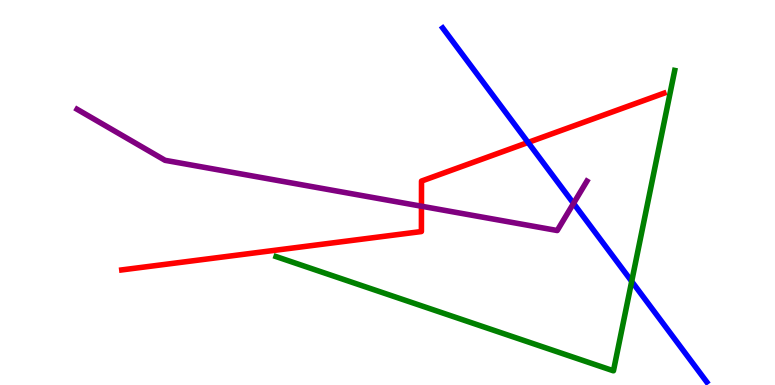[{'lines': ['blue', 'red'], 'intersections': [{'x': 6.81, 'y': 6.3}]}, {'lines': ['green', 'red'], 'intersections': []}, {'lines': ['purple', 'red'], 'intersections': [{'x': 5.44, 'y': 4.64}]}, {'lines': ['blue', 'green'], 'intersections': [{'x': 8.15, 'y': 2.69}]}, {'lines': ['blue', 'purple'], 'intersections': [{'x': 7.4, 'y': 4.72}]}, {'lines': ['green', 'purple'], 'intersections': []}]